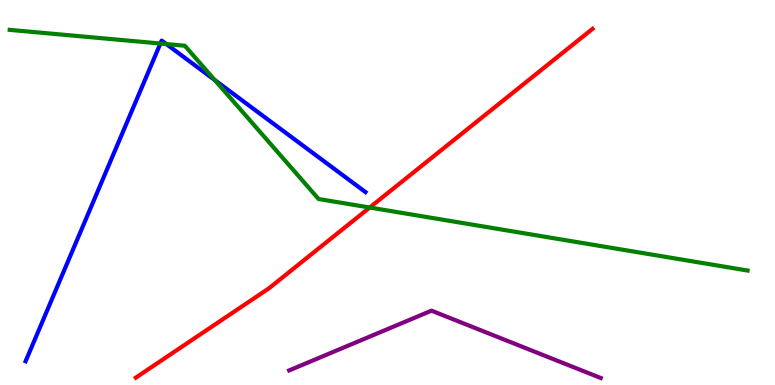[{'lines': ['blue', 'red'], 'intersections': []}, {'lines': ['green', 'red'], 'intersections': [{'x': 4.77, 'y': 4.61}]}, {'lines': ['purple', 'red'], 'intersections': []}, {'lines': ['blue', 'green'], 'intersections': [{'x': 2.07, 'y': 8.87}, {'x': 2.15, 'y': 8.86}, {'x': 2.77, 'y': 7.92}]}, {'lines': ['blue', 'purple'], 'intersections': []}, {'lines': ['green', 'purple'], 'intersections': []}]